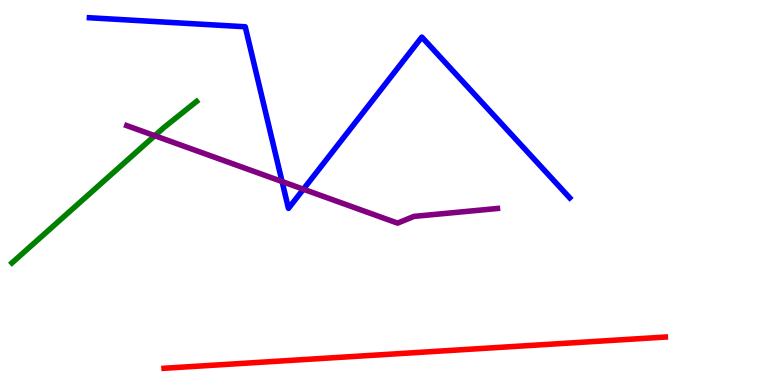[{'lines': ['blue', 'red'], 'intersections': []}, {'lines': ['green', 'red'], 'intersections': []}, {'lines': ['purple', 'red'], 'intersections': []}, {'lines': ['blue', 'green'], 'intersections': []}, {'lines': ['blue', 'purple'], 'intersections': [{'x': 3.64, 'y': 5.28}, {'x': 3.91, 'y': 5.09}]}, {'lines': ['green', 'purple'], 'intersections': [{'x': 2.0, 'y': 6.48}]}]